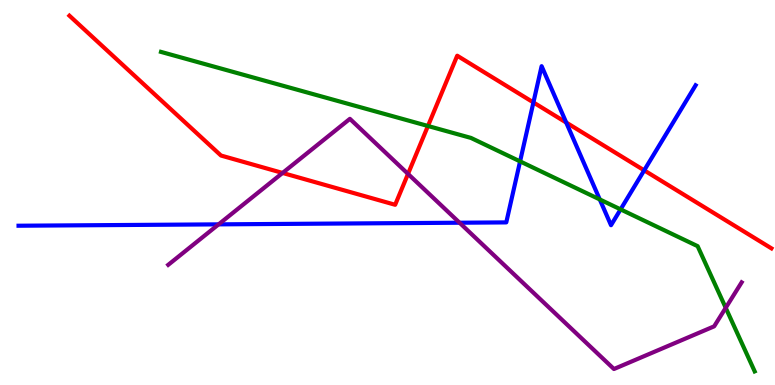[{'lines': ['blue', 'red'], 'intersections': [{'x': 6.88, 'y': 7.34}, {'x': 7.31, 'y': 6.82}, {'x': 8.31, 'y': 5.58}]}, {'lines': ['green', 'red'], 'intersections': [{'x': 5.52, 'y': 6.73}]}, {'lines': ['purple', 'red'], 'intersections': [{'x': 3.65, 'y': 5.51}, {'x': 5.26, 'y': 5.48}]}, {'lines': ['blue', 'green'], 'intersections': [{'x': 6.71, 'y': 5.81}, {'x': 7.74, 'y': 4.82}, {'x': 8.01, 'y': 4.56}]}, {'lines': ['blue', 'purple'], 'intersections': [{'x': 2.82, 'y': 4.17}, {'x': 5.93, 'y': 4.22}]}, {'lines': ['green', 'purple'], 'intersections': [{'x': 9.36, 'y': 2.0}]}]